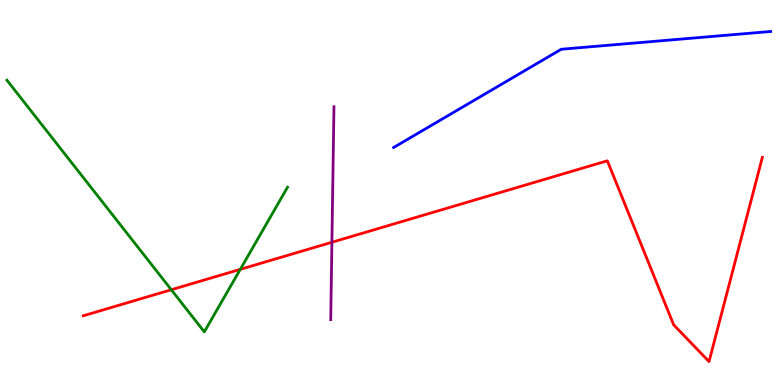[{'lines': ['blue', 'red'], 'intersections': []}, {'lines': ['green', 'red'], 'intersections': [{'x': 2.21, 'y': 2.47}, {'x': 3.1, 'y': 3.0}]}, {'lines': ['purple', 'red'], 'intersections': [{'x': 4.28, 'y': 3.71}]}, {'lines': ['blue', 'green'], 'intersections': []}, {'lines': ['blue', 'purple'], 'intersections': []}, {'lines': ['green', 'purple'], 'intersections': []}]